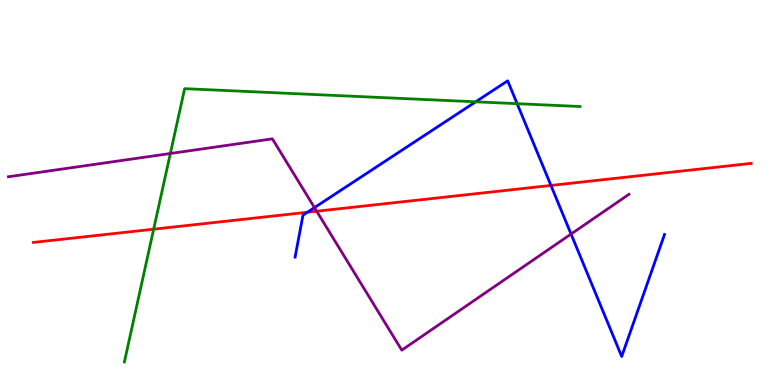[{'lines': ['blue', 'red'], 'intersections': [{'x': 3.97, 'y': 4.49}, {'x': 7.11, 'y': 5.18}]}, {'lines': ['green', 'red'], 'intersections': [{'x': 1.98, 'y': 4.05}]}, {'lines': ['purple', 'red'], 'intersections': [{'x': 4.09, 'y': 4.51}]}, {'lines': ['blue', 'green'], 'intersections': [{'x': 6.14, 'y': 7.36}, {'x': 6.67, 'y': 7.31}]}, {'lines': ['blue', 'purple'], 'intersections': [{'x': 4.06, 'y': 4.61}, {'x': 7.37, 'y': 3.92}]}, {'lines': ['green', 'purple'], 'intersections': [{'x': 2.2, 'y': 6.01}]}]